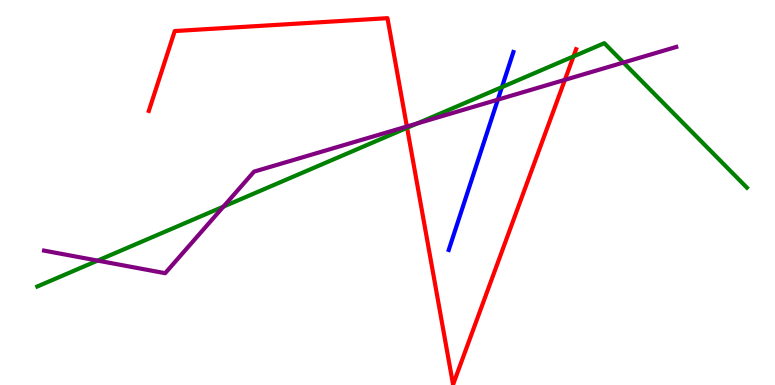[{'lines': ['blue', 'red'], 'intersections': []}, {'lines': ['green', 'red'], 'intersections': [{'x': 5.25, 'y': 6.68}, {'x': 7.4, 'y': 8.53}]}, {'lines': ['purple', 'red'], 'intersections': [{'x': 5.25, 'y': 6.71}, {'x': 7.29, 'y': 7.93}]}, {'lines': ['blue', 'green'], 'intersections': [{'x': 6.48, 'y': 7.74}]}, {'lines': ['blue', 'purple'], 'intersections': [{'x': 6.42, 'y': 7.41}]}, {'lines': ['green', 'purple'], 'intersections': [{'x': 1.26, 'y': 3.23}, {'x': 2.88, 'y': 4.63}, {'x': 5.38, 'y': 6.79}, {'x': 8.04, 'y': 8.38}]}]